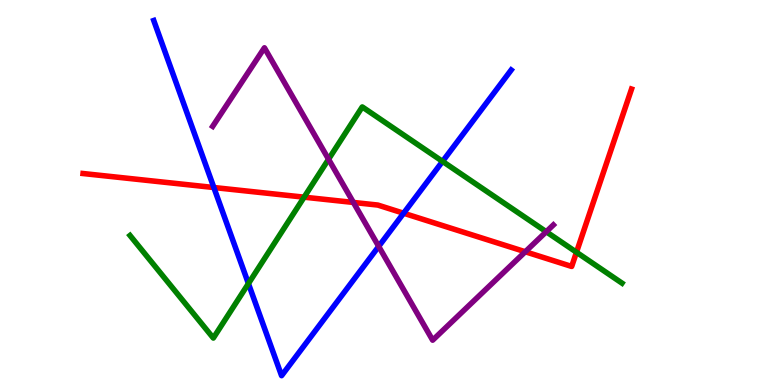[{'lines': ['blue', 'red'], 'intersections': [{'x': 2.76, 'y': 5.13}, {'x': 5.21, 'y': 4.46}]}, {'lines': ['green', 'red'], 'intersections': [{'x': 3.92, 'y': 4.88}, {'x': 7.44, 'y': 3.45}]}, {'lines': ['purple', 'red'], 'intersections': [{'x': 4.56, 'y': 4.74}, {'x': 6.78, 'y': 3.46}]}, {'lines': ['blue', 'green'], 'intersections': [{'x': 3.21, 'y': 2.63}, {'x': 5.71, 'y': 5.81}]}, {'lines': ['blue', 'purple'], 'intersections': [{'x': 4.89, 'y': 3.6}]}, {'lines': ['green', 'purple'], 'intersections': [{'x': 4.24, 'y': 5.86}, {'x': 7.05, 'y': 3.98}]}]